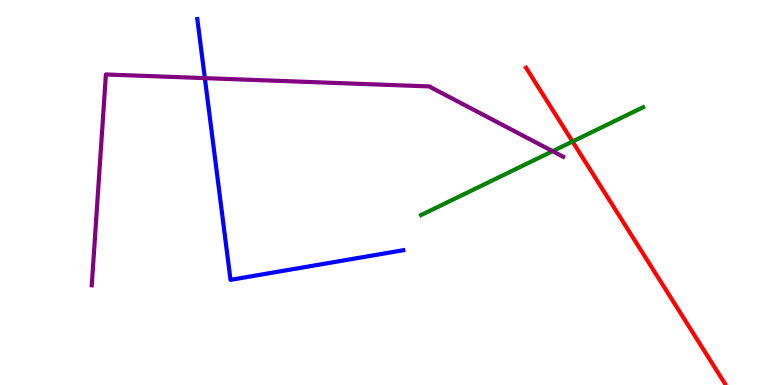[{'lines': ['blue', 'red'], 'intersections': []}, {'lines': ['green', 'red'], 'intersections': [{'x': 7.39, 'y': 6.32}]}, {'lines': ['purple', 'red'], 'intersections': []}, {'lines': ['blue', 'green'], 'intersections': []}, {'lines': ['blue', 'purple'], 'intersections': [{'x': 2.64, 'y': 7.97}]}, {'lines': ['green', 'purple'], 'intersections': [{'x': 7.13, 'y': 6.07}]}]